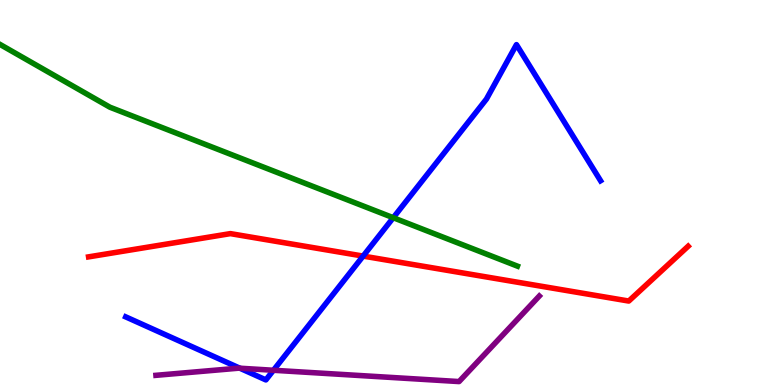[{'lines': ['blue', 'red'], 'intersections': [{'x': 4.69, 'y': 3.35}]}, {'lines': ['green', 'red'], 'intersections': []}, {'lines': ['purple', 'red'], 'intersections': []}, {'lines': ['blue', 'green'], 'intersections': [{'x': 5.07, 'y': 4.35}]}, {'lines': ['blue', 'purple'], 'intersections': [{'x': 3.1, 'y': 0.436}, {'x': 3.53, 'y': 0.383}]}, {'lines': ['green', 'purple'], 'intersections': []}]